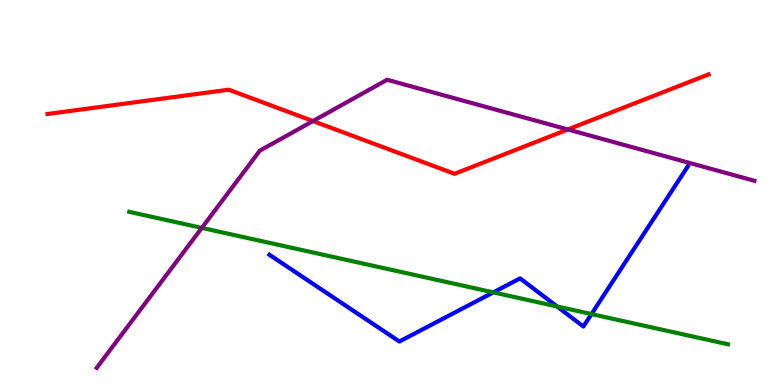[{'lines': ['blue', 'red'], 'intersections': []}, {'lines': ['green', 'red'], 'intersections': []}, {'lines': ['purple', 'red'], 'intersections': [{'x': 4.04, 'y': 6.86}, {'x': 7.33, 'y': 6.64}]}, {'lines': ['blue', 'green'], 'intersections': [{'x': 6.37, 'y': 2.41}, {'x': 7.19, 'y': 2.04}, {'x': 7.63, 'y': 1.84}]}, {'lines': ['blue', 'purple'], 'intersections': []}, {'lines': ['green', 'purple'], 'intersections': [{'x': 2.6, 'y': 4.08}]}]